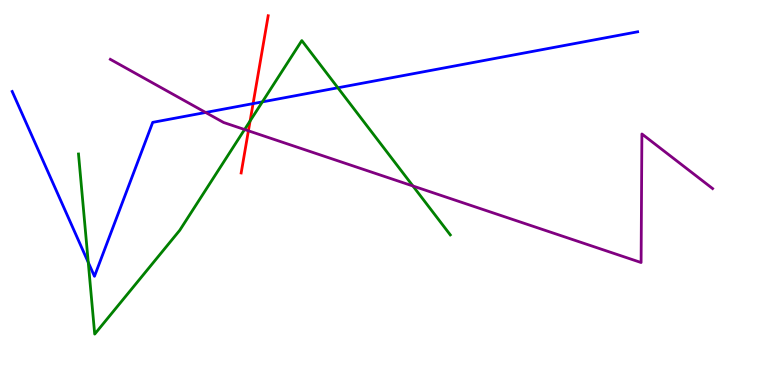[{'lines': ['blue', 'red'], 'intersections': [{'x': 3.27, 'y': 7.31}]}, {'lines': ['green', 'red'], 'intersections': [{'x': 3.23, 'y': 6.86}]}, {'lines': ['purple', 'red'], 'intersections': [{'x': 3.21, 'y': 6.6}]}, {'lines': ['blue', 'green'], 'intersections': [{'x': 1.14, 'y': 3.19}, {'x': 3.39, 'y': 7.35}, {'x': 4.36, 'y': 7.72}]}, {'lines': ['blue', 'purple'], 'intersections': [{'x': 2.65, 'y': 7.08}]}, {'lines': ['green', 'purple'], 'intersections': [{'x': 3.16, 'y': 6.64}, {'x': 5.33, 'y': 5.17}]}]